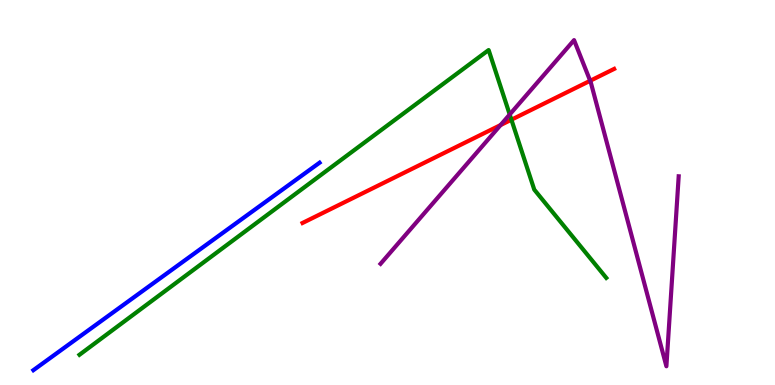[{'lines': ['blue', 'red'], 'intersections': []}, {'lines': ['green', 'red'], 'intersections': [{'x': 6.6, 'y': 6.89}]}, {'lines': ['purple', 'red'], 'intersections': [{'x': 6.46, 'y': 6.75}, {'x': 7.62, 'y': 7.9}]}, {'lines': ['blue', 'green'], 'intersections': []}, {'lines': ['blue', 'purple'], 'intersections': []}, {'lines': ['green', 'purple'], 'intersections': [{'x': 6.58, 'y': 7.03}]}]